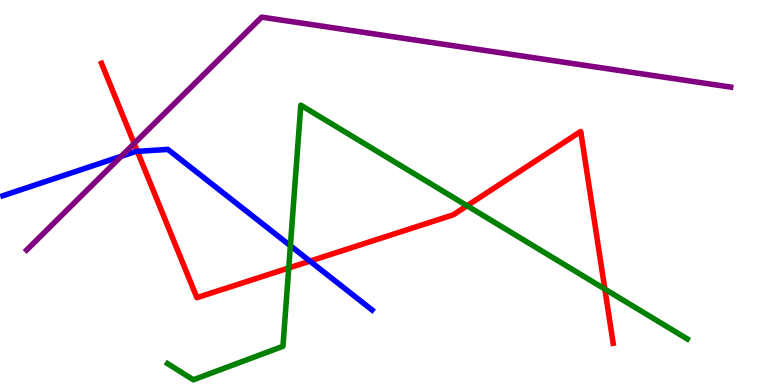[{'lines': ['blue', 'red'], 'intersections': [{'x': 1.77, 'y': 6.07}, {'x': 4.0, 'y': 3.22}]}, {'lines': ['green', 'red'], 'intersections': [{'x': 3.73, 'y': 3.04}, {'x': 6.03, 'y': 4.66}, {'x': 7.8, 'y': 2.49}]}, {'lines': ['purple', 'red'], 'intersections': [{'x': 1.73, 'y': 6.27}]}, {'lines': ['blue', 'green'], 'intersections': [{'x': 3.75, 'y': 3.62}]}, {'lines': ['blue', 'purple'], 'intersections': [{'x': 1.56, 'y': 5.94}]}, {'lines': ['green', 'purple'], 'intersections': []}]